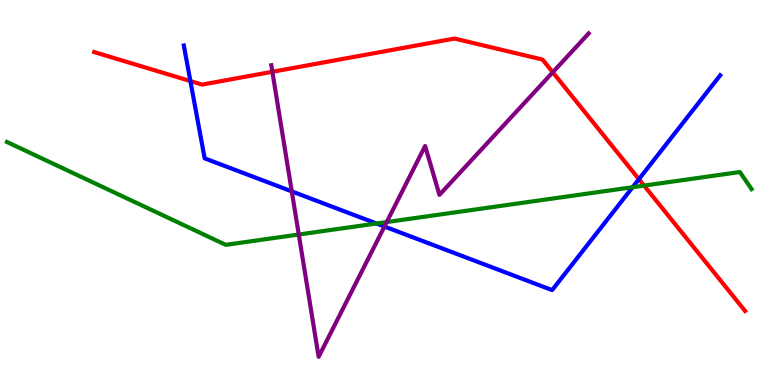[{'lines': ['blue', 'red'], 'intersections': [{'x': 2.46, 'y': 7.89}, {'x': 8.24, 'y': 5.35}]}, {'lines': ['green', 'red'], 'intersections': [{'x': 8.31, 'y': 5.18}]}, {'lines': ['purple', 'red'], 'intersections': [{'x': 3.51, 'y': 8.14}, {'x': 7.13, 'y': 8.12}]}, {'lines': ['blue', 'green'], 'intersections': [{'x': 4.86, 'y': 4.19}, {'x': 8.16, 'y': 5.14}]}, {'lines': ['blue', 'purple'], 'intersections': [{'x': 3.76, 'y': 5.03}, {'x': 4.96, 'y': 4.12}]}, {'lines': ['green', 'purple'], 'intersections': [{'x': 3.86, 'y': 3.91}, {'x': 4.99, 'y': 4.23}]}]